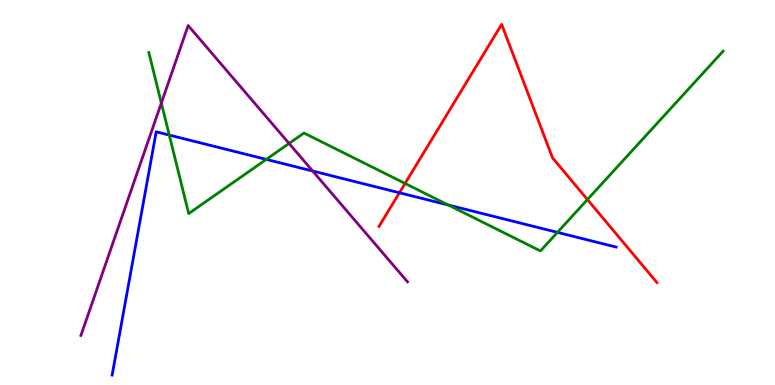[{'lines': ['blue', 'red'], 'intersections': [{'x': 5.15, 'y': 4.99}]}, {'lines': ['green', 'red'], 'intersections': [{'x': 5.23, 'y': 5.24}, {'x': 7.58, 'y': 4.82}]}, {'lines': ['purple', 'red'], 'intersections': []}, {'lines': ['blue', 'green'], 'intersections': [{'x': 2.18, 'y': 6.49}, {'x': 3.44, 'y': 5.86}, {'x': 5.79, 'y': 4.67}, {'x': 7.19, 'y': 3.96}]}, {'lines': ['blue', 'purple'], 'intersections': [{'x': 4.03, 'y': 5.56}]}, {'lines': ['green', 'purple'], 'intersections': [{'x': 2.08, 'y': 7.32}, {'x': 3.73, 'y': 6.27}]}]